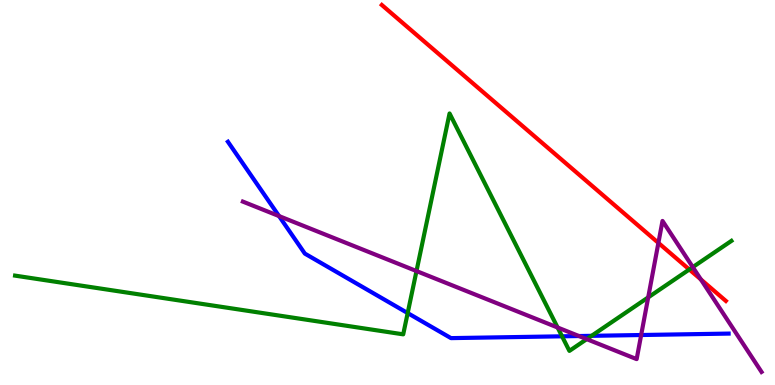[{'lines': ['blue', 'red'], 'intersections': []}, {'lines': ['green', 'red'], 'intersections': [{'x': 8.89, 'y': 3.0}]}, {'lines': ['purple', 'red'], 'intersections': [{'x': 8.5, 'y': 3.69}, {'x': 9.04, 'y': 2.74}]}, {'lines': ['blue', 'green'], 'intersections': [{'x': 5.26, 'y': 1.87}, {'x': 7.25, 'y': 1.26}, {'x': 7.63, 'y': 1.28}]}, {'lines': ['blue', 'purple'], 'intersections': [{'x': 3.6, 'y': 4.39}, {'x': 7.47, 'y': 1.27}, {'x': 8.27, 'y': 1.3}]}, {'lines': ['green', 'purple'], 'intersections': [{'x': 5.37, 'y': 2.96}, {'x': 7.19, 'y': 1.49}, {'x': 7.57, 'y': 1.19}, {'x': 8.36, 'y': 2.28}, {'x': 8.94, 'y': 3.06}]}]